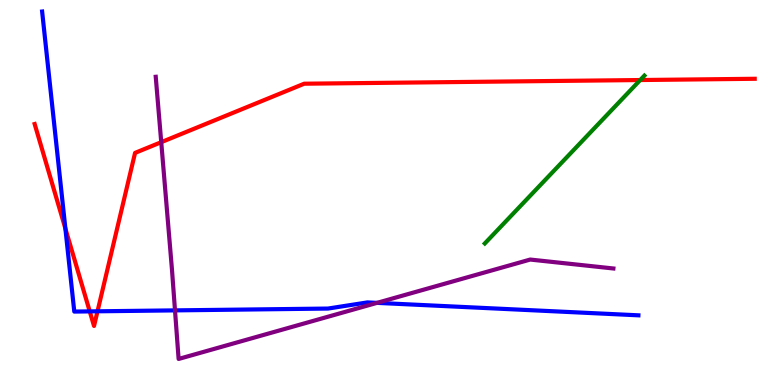[{'lines': ['blue', 'red'], 'intersections': [{'x': 0.844, 'y': 4.06}, {'x': 1.16, 'y': 1.91}, {'x': 1.26, 'y': 1.91}]}, {'lines': ['green', 'red'], 'intersections': [{'x': 8.26, 'y': 7.92}]}, {'lines': ['purple', 'red'], 'intersections': [{'x': 2.08, 'y': 6.31}]}, {'lines': ['blue', 'green'], 'intersections': []}, {'lines': ['blue', 'purple'], 'intersections': [{'x': 2.26, 'y': 1.94}, {'x': 4.86, 'y': 2.13}]}, {'lines': ['green', 'purple'], 'intersections': []}]